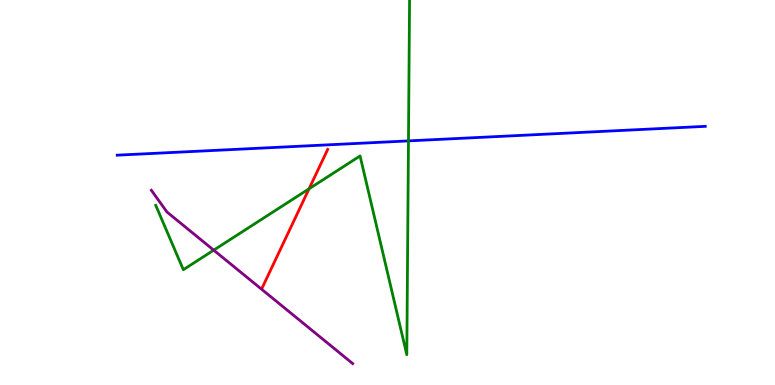[{'lines': ['blue', 'red'], 'intersections': []}, {'lines': ['green', 'red'], 'intersections': [{'x': 3.99, 'y': 5.1}]}, {'lines': ['purple', 'red'], 'intersections': []}, {'lines': ['blue', 'green'], 'intersections': [{'x': 5.27, 'y': 6.34}]}, {'lines': ['blue', 'purple'], 'intersections': []}, {'lines': ['green', 'purple'], 'intersections': [{'x': 2.76, 'y': 3.5}]}]